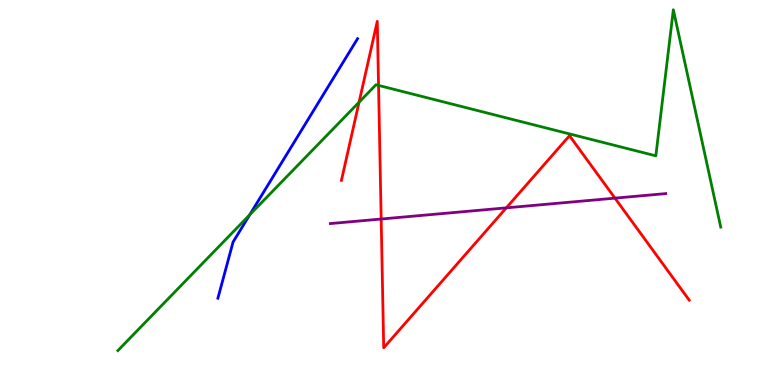[{'lines': ['blue', 'red'], 'intersections': []}, {'lines': ['green', 'red'], 'intersections': [{'x': 4.63, 'y': 7.35}, {'x': 4.88, 'y': 7.78}]}, {'lines': ['purple', 'red'], 'intersections': [{'x': 4.92, 'y': 4.31}, {'x': 6.53, 'y': 4.6}, {'x': 7.93, 'y': 4.85}]}, {'lines': ['blue', 'green'], 'intersections': [{'x': 3.22, 'y': 4.42}]}, {'lines': ['blue', 'purple'], 'intersections': []}, {'lines': ['green', 'purple'], 'intersections': []}]